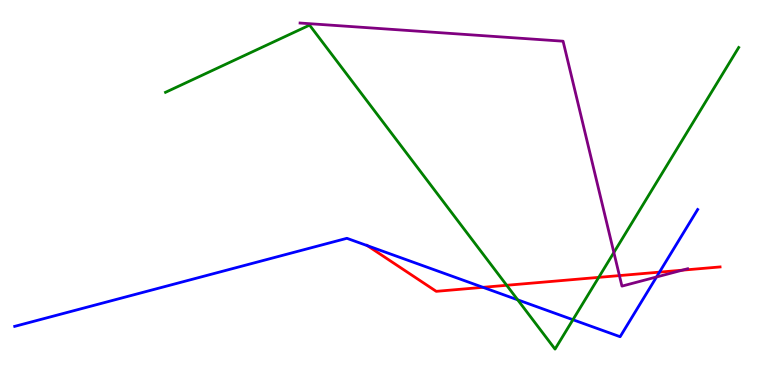[{'lines': ['blue', 'red'], 'intersections': [{'x': 4.74, 'y': 3.62}, {'x': 6.23, 'y': 2.54}, {'x': 8.51, 'y': 2.93}]}, {'lines': ['green', 'red'], 'intersections': [{'x': 6.54, 'y': 2.59}, {'x': 7.73, 'y': 2.8}]}, {'lines': ['purple', 'red'], 'intersections': [{'x': 7.99, 'y': 2.84}, {'x': 8.8, 'y': 2.98}]}, {'lines': ['blue', 'green'], 'intersections': [{'x': 6.68, 'y': 2.21}, {'x': 7.39, 'y': 1.7}]}, {'lines': ['blue', 'purple'], 'intersections': [{'x': 8.47, 'y': 2.81}]}, {'lines': ['green', 'purple'], 'intersections': [{'x': 7.92, 'y': 3.44}]}]